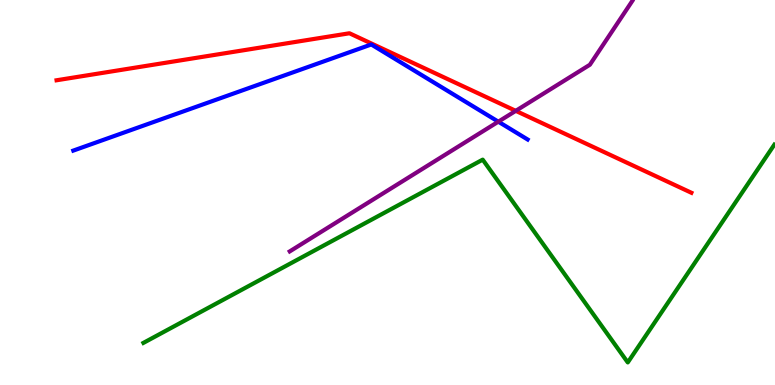[{'lines': ['blue', 'red'], 'intersections': []}, {'lines': ['green', 'red'], 'intersections': []}, {'lines': ['purple', 'red'], 'intersections': [{'x': 6.65, 'y': 7.12}]}, {'lines': ['blue', 'green'], 'intersections': []}, {'lines': ['blue', 'purple'], 'intersections': [{'x': 6.43, 'y': 6.84}]}, {'lines': ['green', 'purple'], 'intersections': []}]